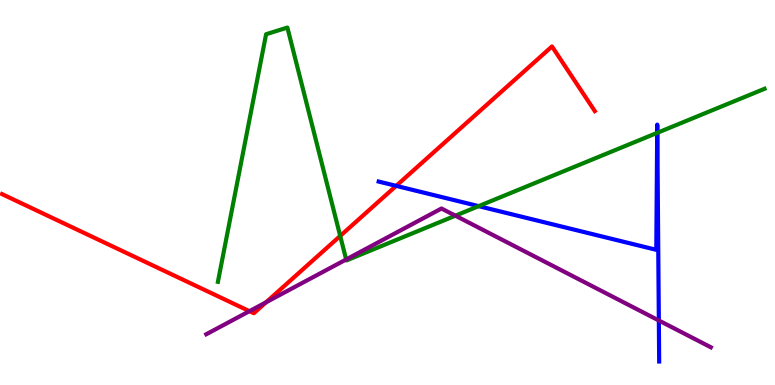[{'lines': ['blue', 'red'], 'intersections': [{'x': 5.11, 'y': 5.17}]}, {'lines': ['green', 'red'], 'intersections': [{'x': 4.39, 'y': 3.87}]}, {'lines': ['purple', 'red'], 'intersections': [{'x': 3.22, 'y': 1.92}, {'x': 3.43, 'y': 2.15}]}, {'lines': ['blue', 'green'], 'intersections': [{'x': 6.18, 'y': 4.65}, {'x': 8.48, 'y': 6.55}, {'x': 8.48, 'y': 6.55}]}, {'lines': ['blue', 'purple'], 'intersections': [{'x': 8.5, 'y': 1.68}]}, {'lines': ['green', 'purple'], 'intersections': [{'x': 4.47, 'y': 3.26}, {'x': 5.88, 'y': 4.4}]}]